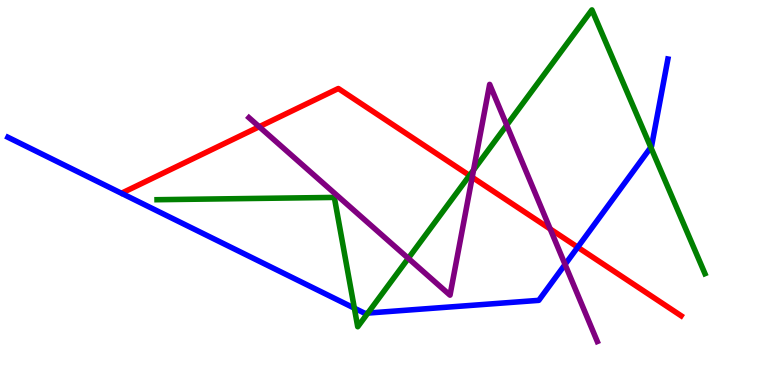[{'lines': ['blue', 'red'], 'intersections': [{'x': 7.45, 'y': 3.58}]}, {'lines': ['green', 'red'], 'intersections': [{'x': 6.06, 'y': 5.44}]}, {'lines': ['purple', 'red'], 'intersections': [{'x': 3.34, 'y': 6.71}, {'x': 6.09, 'y': 5.4}, {'x': 7.1, 'y': 4.05}]}, {'lines': ['blue', 'green'], 'intersections': [{'x': 4.57, 'y': 2.0}, {'x': 4.75, 'y': 1.87}, {'x': 8.4, 'y': 6.17}]}, {'lines': ['blue', 'purple'], 'intersections': [{'x': 7.29, 'y': 3.13}]}, {'lines': ['green', 'purple'], 'intersections': [{'x': 5.27, 'y': 3.29}, {'x': 6.11, 'y': 5.58}, {'x': 6.54, 'y': 6.75}]}]